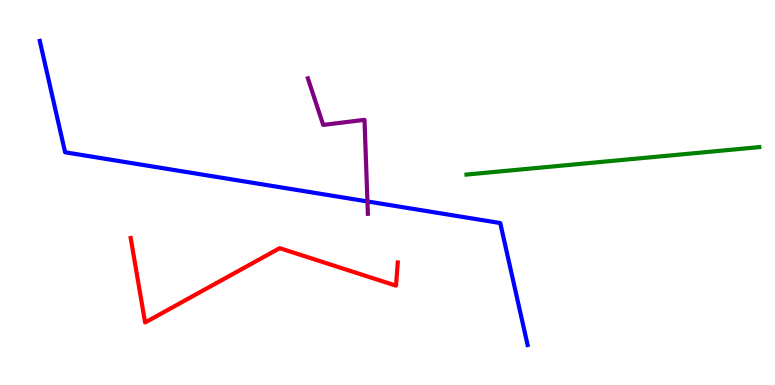[{'lines': ['blue', 'red'], 'intersections': []}, {'lines': ['green', 'red'], 'intersections': []}, {'lines': ['purple', 'red'], 'intersections': []}, {'lines': ['blue', 'green'], 'intersections': []}, {'lines': ['blue', 'purple'], 'intersections': [{'x': 4.74, 'y': 4.77}]}, {'lines': ['green', 'purple'], 'intersections': []}]